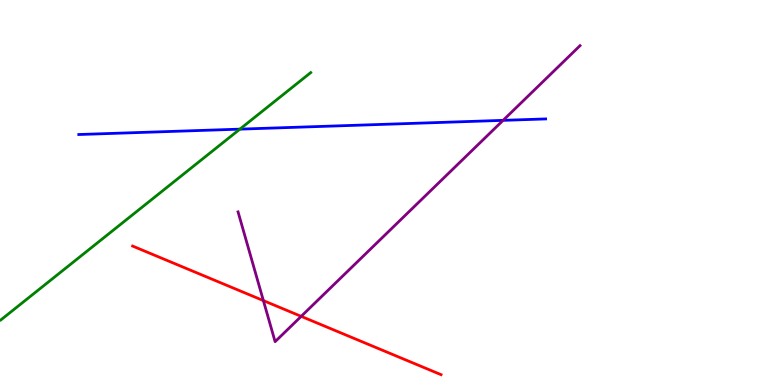[{'lines': ['blue', 'red'], 'intersections': []}, {'lines': ['green', 'red'], 'intersections': []}, {'lines': ['purple', 'red'], 'intersections': [{'x': 3.4, 'y': 2.19}, {'x': 3.89, 'y': 1.78}]}, {'lines': ['blue', 'green'], 'intersections': [{'x': 3.1, 'y': 6.65}]}, {'lines': ['blue', 'purple'], 'intersections': [{'x': 6.49, 'y': 6.87}]}, {'lines': ['green', 'purple'], 'intersections': []}]